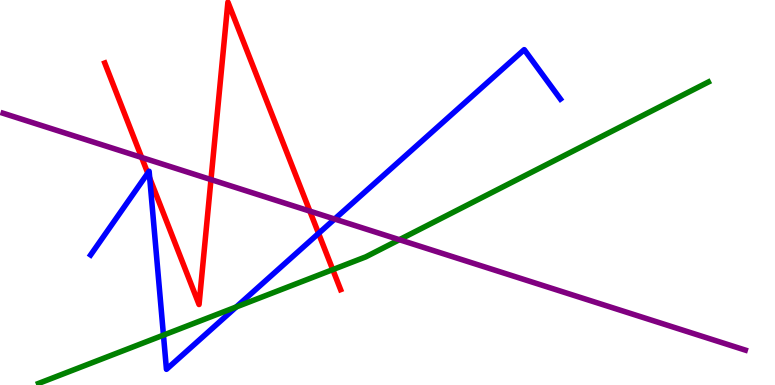[{'lines': ['blue', 'red'], 'intersections': [{'x': 1.91, 'y': 5.5}, {'x': 1.93, 'y': 5.37}, {'x': 4.11, 'y': 3.94}]}, {'lines': ['green', 'red'], 'intersections': [{'x': 4.29, 'y': 3.0}]}, {'lines': ['purple', 'red'], 'intersections': [{'x': 1.83, 'y': 5.91}, {'x': 2.72, 'y': 5.34}, {'x': 4.0, 'y': 4.52}]}, {'lines': ['blue', 'green'], 'intersections': [{'x': 2.11, 'y': 1.3}, {'x': 3.05, 'y': 2.03}]}, {'lines': ['blue', 'purple'], 'intersections': [{'x': 4.32, 'y': 4.31}]}, {'lines': ['green', 'purple'], 'intersections': [{'x': 5.15, 'y': 3.77}]}]